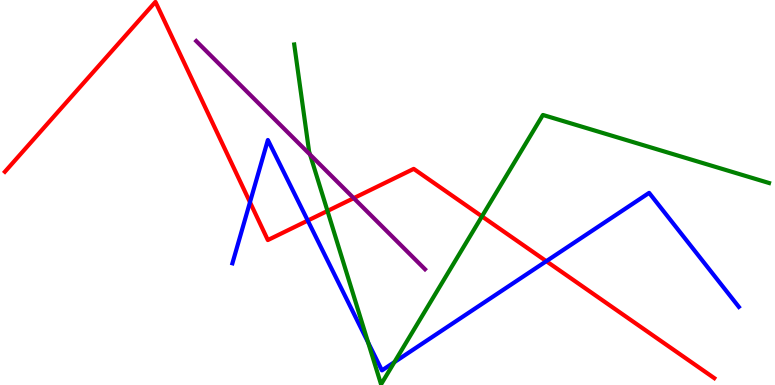[{'lines': ['blue', 'red'], 'intersections': [{'x': 3.23, 'y': 4.75}, {'x': 3.97, 'y': 4.27}, {'x': 7.05, 'y': 3.22}]}, {'lines': ['green', 'red'], 'intersections': [{'x': 4.23, 'y': 4.52}, {'x': 6.22, 'y': 4.38}]}, {'lines': ['purple', 'red'], 'intersections': [{'x': 4.56, 'y': 4.85}]}, {'lines': ['blue', 'green'], 'intersections': [{'x': 4.75, 'y': 1.1}, {'x': 5.09, 'y': 0.594}]}, {'lines': ['blue', 'purple'], 'intersections': []}, {'lines': ['green', 'purple'], 'intersections': [{'x': 4.0, 'y': 5.98}]}]